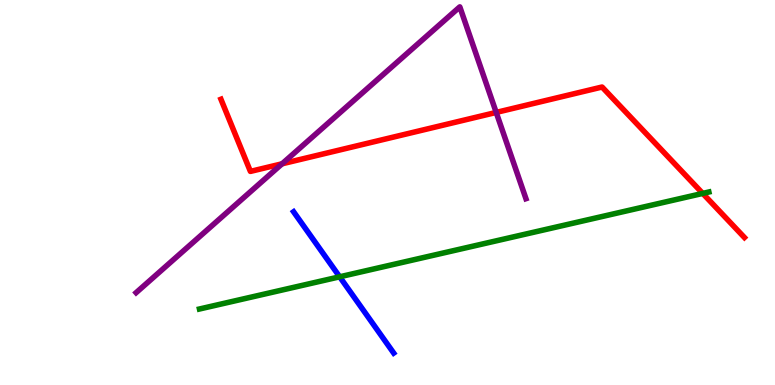[{'lines': ['blue', 'red'], 'intersections': []}, {'lines': ['green', 'red'], 'intersections': [{'x': 9.07, 'y': 4.98}]}, {'lines': ['purple', 'red'], 'intersections': [{'x': 3.64, 'y': 5.75}, {'x': 6.4, 'y': 7.08}]}, {'lines': ['blue', 'green'], 'intersections': [{'x': 4.38, 'y': 2.81}]}, {'lines': ['blue', 'purple'], 'intersections': []}, {'lines': ['green', 'purple'], 'intersections': []}]